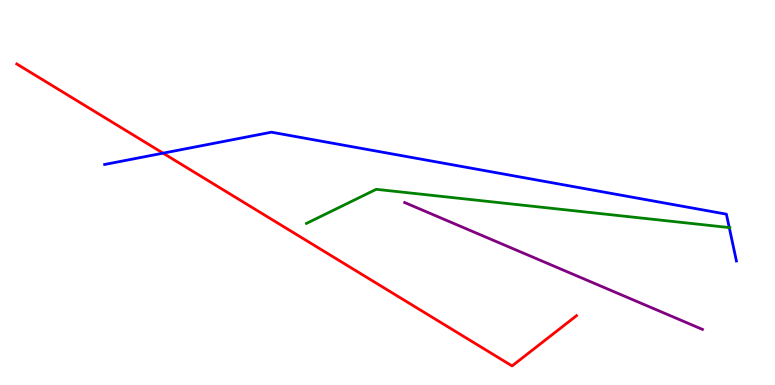[{'lines': ['blue', 'red'], 'intersections': [{'x': 2.1, 'y': 6.02}]}, {'lines': ['green', 'red'], 'intersections': []}, {'lines': ['purple', 'red'], 'intersections': []}, {'lines': ['blue', 'green'], 'intersections': [{'x': 9.41, 'y': 4.09}]}, {'lines': ['blue', 'purple'], 'intersections': []}, {'lines': ['green', 'purple'], 'intersections': []}]